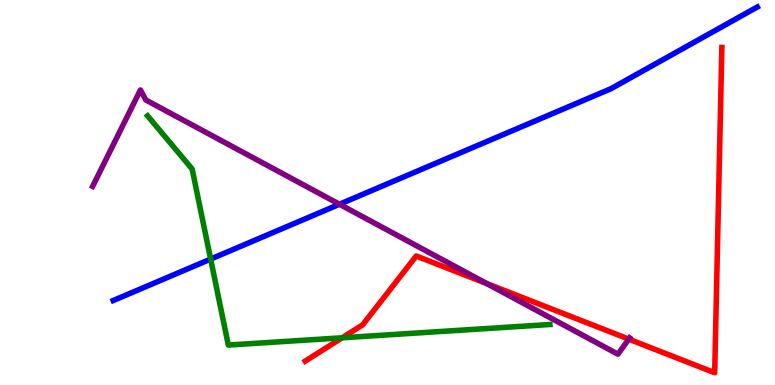[{'lines': ['blue', 'red'], 'intersections': []}, {'lines': ['green', 'red'], 'intersections': [{'x': 4.41, 'y': 1.23}]}, {'lines': ['purple', 'red'], 'intersections': [{'x': 6.28, 'y': 2.63}, {'x': 8.11, 'y': 1.19}]}, {'lines': ['blue', 'green'], 'intersections': [{'x': 2.72, 'y': 3.27}]}, {'lines': ['blue', 'purple'], 'intersections': [{'x': 4.38, 'y': 4.69}]}, {'lines': ['green', 'purple'], 'intersections': []}]